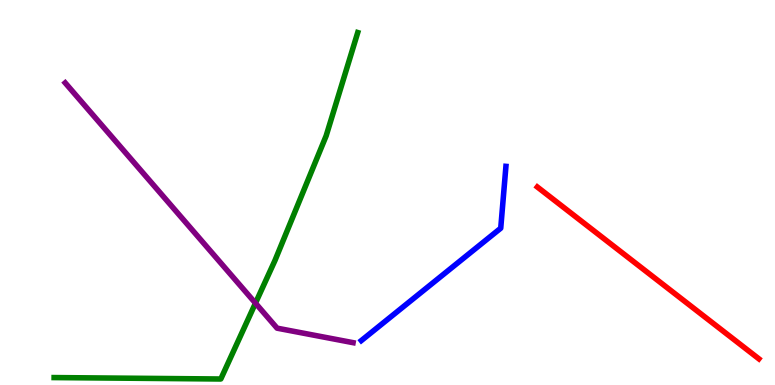[{'lines': ['blue', 'red'], 'intersections': []}, {'lines': ['green', 'red'], 'intersections': []}, {'lines': ['purple', 'red'], 'intersections': []}, {'lines': ['blue', 'green'], 'intersections': []}, {'lines': ['blue', 'purple'], 'intersections': []}, {'lines': ['green', 'purple'], 'intersections': [{'x': 3.3, 'y': 2.13}]}]